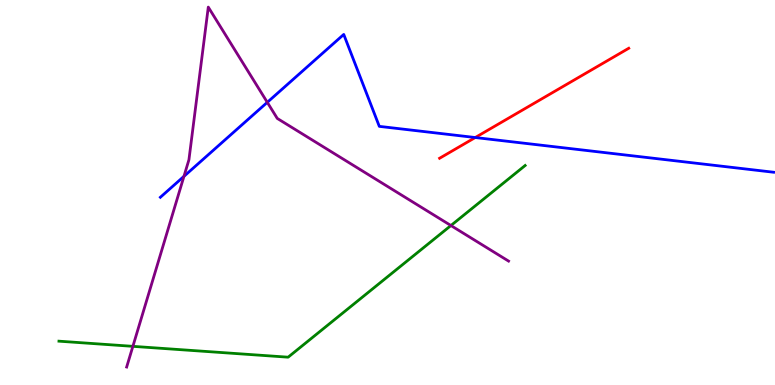[{'lines': ['blue', 'red'], 'intersections': [{'x': 6.13, 'y': 6.43}]}, {'lines': ['green', 'red'], 'intersections': []}, {'lines': ['purple', 'red'], 'intersections': []}, {'lines': ['blue', 'green'], 'intersections': []}, {'lines': ['blue', 'purple'], 'intersections': [{'x': 2.37, 'y': 5.42}, {'x': 3.45, 'y': 7.34}]}, {'lines': ['green', 'purple'], 'intersections': [{'x': 1.71, 'y': 1.0}, {'x': 5.82, 'y': 4.14}]}]